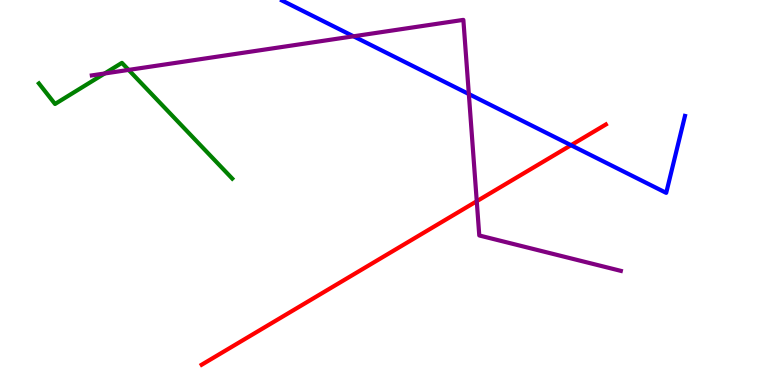[{'lines': ['blue', 'red'], 'intersections': [{'x': 7.37, 'y': 6.23}]}, {'lines': ['green', 'red'], 'intersections': []}, {'lines': ['purple', 'red'], 'intersections': [{'x': 6.15, 'y': 4.77}]}, {'lines': ['blue', 'green'], 'intersections': []}, {'lines': ['blue', 'purple'], 'intersections': [{'x': 4.56, 'y': 9.06}, {'x': 6.05, 'y': 7.56}]}, {'lines': ['green', 'purple'], 'intersections': [{'x': 1.35, 'y': 8.09}, {'x': 1.66, 'y': 8.18}]}]